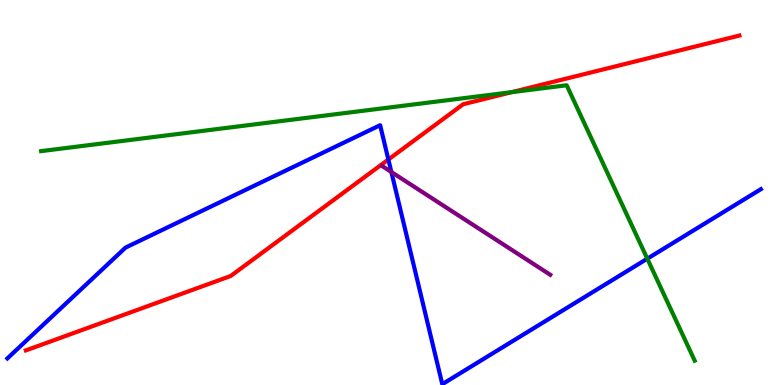[{'lines': ['blue', 'red'], 'intersections': [{'x': 5.01, 'y': 5.86}]}, {'lines': ['green', 'red'], 'intersections': [{'x': 6.6, 'y': 7.61}]}, {'lines': ['purple', 'red'], 'intersections': []}, {'lines': ['blue', 'green'], 'intersections': [{'x': 8.35, 'y': 3.28}]}, {'lines': ['blue', 'purple'], 'intersections': [{'x': 5.05, 'y': 5.53}]}, {'lines': ['green', 'purple'], 'intersections': []}]